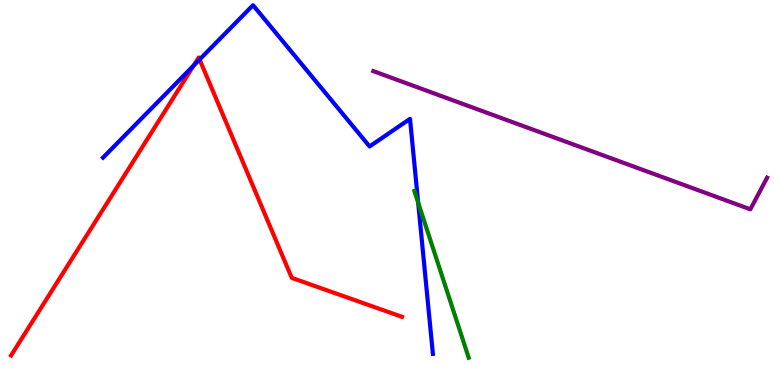[{'lines': ['blue', 'red'], 'intersections': [{'x': 2.5, 'y': 8.3}, {'x': 2.58, 'y': 8.45}]}, {'lines': ['green', 'red'], 'intersections': []}, {'lines': ['purple', 'red'], 'intersections': []}, {'lines': ['blue', 'green'], 'intersections': [{'x': 5.4, 'y': 4.74}]}, {'lines': ['blue', 'purple'], 'intersections': []}, {'lines': ['green', 'purple'], 'intersections': []}]